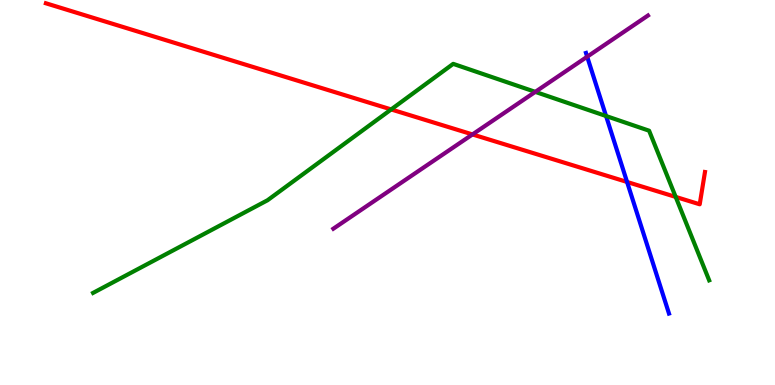[{'lines': ['blue', 'red'], 'intersections': [{'x': 8.09, 'y': 5.27}]}, {'lines': ['green', 'red'], 'intersections': [{'x': 5.05, 'y': 7.16}, {'x': 8.72, 'y': 4.89}]}, {'lines': ['purple', 'red'], 'intersections': [{'x': 6.1, 'y': 6.51}]}, {'lines': ['blue', 'green'], 'intersections': [{'x': 7.82, 'y': 6.99}]}, {'lines': ['blue', 'purple'], 'intersections': [{'x': 7.58, 'y': 8.53}]}, {'lines': ['green', 'purple'], 'intersections': [{'x': 6.91, 'y': 7.61}]}]